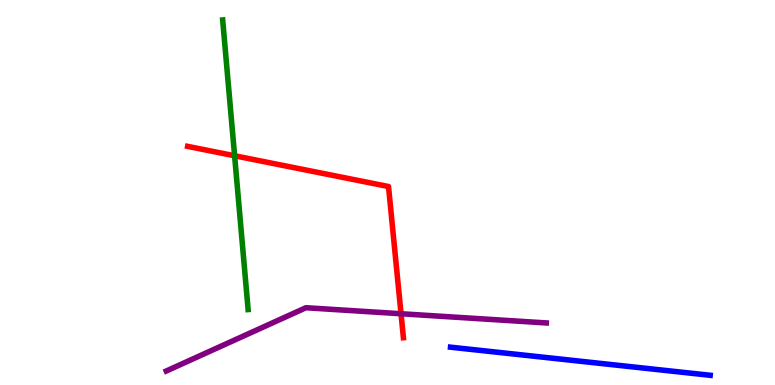[{'lines': ['blue', 'red'], 'intersections': []}, {'lines': ['green', 'red'], 'intersections': [{'x': 3.03, 'y': 5.95}]}, {'lines': ['purple', 'red'], 'intersections': [{'x': 5.17, 'y': 1.85}]}, {'lines': ['blue', 'green'], 'intersections': []}, {'lines': ['blue', 'purple'], 'intersections': []}, {'lines': ['green', 'purple'], 'intersections': []}]